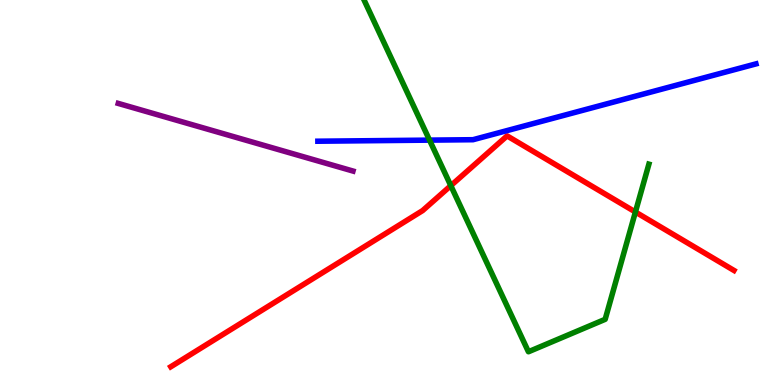[{'lines': ['blue', 'red'], 'intersections': []}, {'lines': ['green', 'red'], 'intersections': [{'x': 5.82, 'y': 5.18}, {'x': 8.2, 'y': 4.49}]}, {'lines': ['purple', 'red'], 'intersections': []}, {'lines': ['blue', 'green'], 'intersections': [{'x': 5.54, 'y': 6.36}]}, {'lines': ['blue', 'purple'], 'intersections': []}, {'lines': ['green', 'purple'], 'intersections': []}]